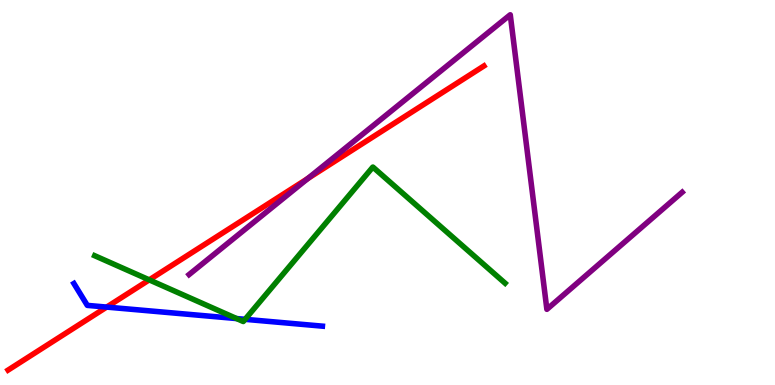[{'lines': ['blue', 'red'], 'intersections': [{'x': 1.38, 'y': 2.02}]}, {'lines': ['green', 'red'], 'intersections': [{'x': 1.93, 'y': 2.73}]}, {'lines': ['purple', 'red'], 'intersections': [{'x': 3.97, 'y': 5.36}]}, {'lines': ['blue', 'green'], 'intersections': [{'x': 3.05, 'y': 1.73}, {'x': 3.16, 'y': 1.71}]}, {'lines': ['blue', 'purple'], 'intersections': []}, {'lines': ['green', 'purple'], 'intersections': []}]